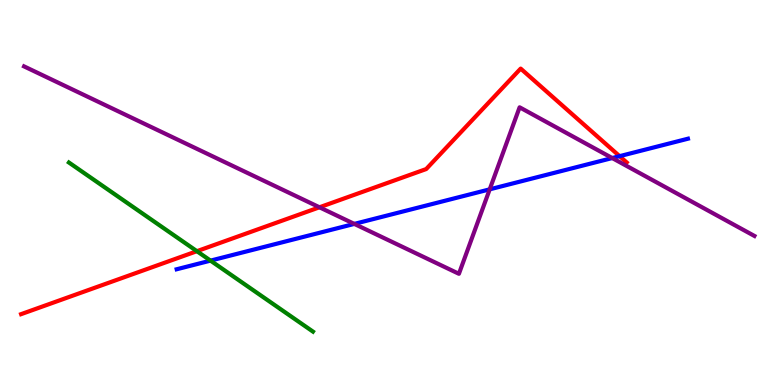[{'lines': ['blue', 'red'], 'intersections': [{'x': 7.99, 'y': 5.94}]}, {'lines': ['green', 'red'], 'intersections': [{'x': 2.54, 'y': 3.48}]}, {'lines': ['purple', 'red'], 'intersections': [{'x': 4.12, 'y': 4.62}]}, {'lines': ['blue', 'green'], 'intersections': [{'x': 2.72, 'y': 3.23}]}, {'lines': ['blue', 'purple'], 'intersections': [{'x': 4.57, 'y': 4.18}, {'x': 6.32, 'y': 5.08}, {'x': 7.9, 'y': 5.89}]}, {'lines': ['green', 'purple'], 'intersections': []}]